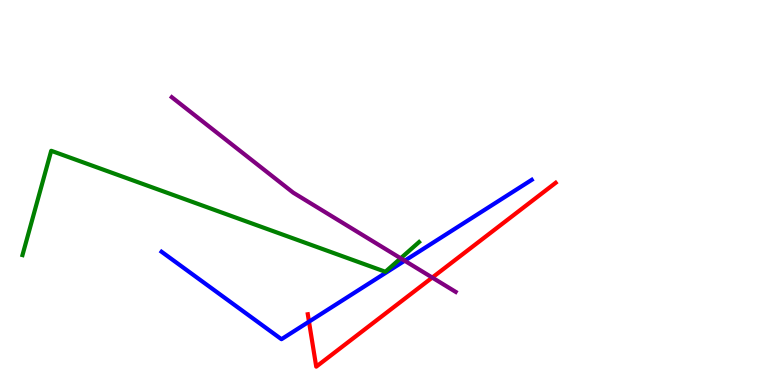[{'lines': ['blue', 'red'], 'intersections': [{'x': 3.99, 'y': 1.64}]}, {'lines': ['green', 'red'], 'intersections': []}, {'lines': ['purple', 'red'], 'intersections': [{'x': 5.58, 'y': 2.79}]}, {'lines': ['blue', 'green'], 'intersections': []}, {'lines': ['blue', 'purple'], 'intersections': [{'x': 5.22, 'y': 3.23}]}, {'lines': ['green', 'purple'], 'intersections': [{'x': 5.17, 'y': 3.29}]}]